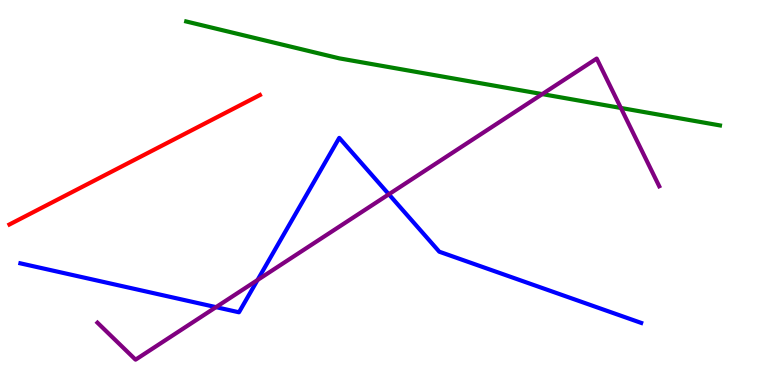[{'lines': ['blue', 'red'], 'intersections': []}, {'lines': ['green', 'red'], 'intersections': []}, {'lines': ['purple', 'red'], 'intersections': []}, {'lines': ['blue', 'green'], 'intersections': []}, {'lines': ['blue', 'purple'], 'intersections': [{'x': 2.79, 'y': 2.02}, {'x': 3.32, 'y': 2.73}, {'x': 5.02, 'y': 4.95}]}, {'lines': ['green', 'purple'], 'intersections': [{'x': 7.0, 'y': 7.56}, {'x': 8.01, 'y': 7.2}]}]